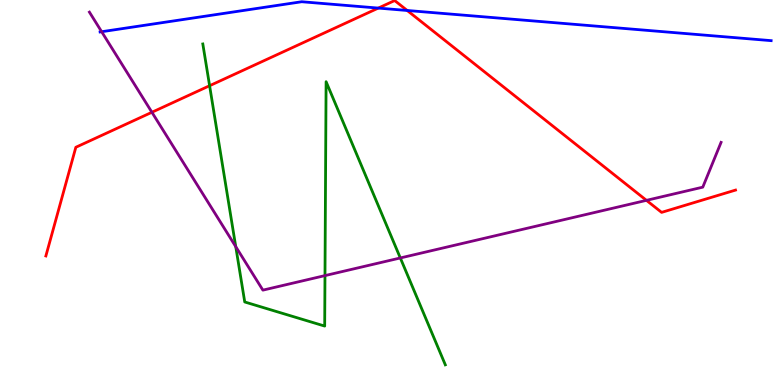[{'lines': ['blue', 'red'], 'intersections': [{'x': 4.88, 'y': 9.79}, {'x': 5.25, 'y': 9.73}]}, {'lines': ['green', 'red'], 'intersections': [{'x': 2.7, 'y': 7.77}]}, {'lines': ['purple', 'red'], 'intersections': [{'x': 1.96, 'y': 7.08}, {'x': 8.34, 'y': 4.8}]}, {'lines': ['blue', 'green'], 'intersections': []}, {'lines': ['blue', 'purple'], 'intersections': [{'x': 1.31, 'y': 9.18}]}, {'lines': ['green', 'purple'], 'intersections': [{'x': 3.04, 'y': 3.59}, {'x': 4.19, 'y': 2.84}, {'x': 5.17, 'y': 3.3}]}]